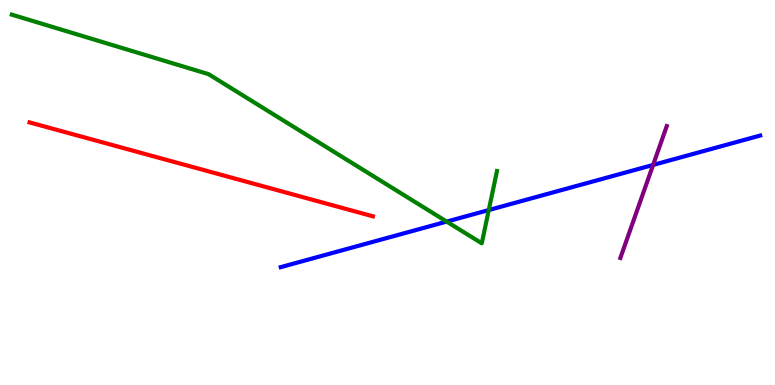[{'lines': ['blue', 'red'], 'intersections': []}, {'lines': ['green', 'red'], 'intersections': []}, {'lines': ['purple', 'red'], 'intersections': []}, {'lines': ['blue', 'green'], 'intersections': [{'x': 5.76, 'y': 4.24}, {'x': 6.31, 'y': 4.54}]}, {'lines': ['blue', 'purple'], 'intersections': [{'x': 8.43, 'y': 5.72}]}, {'lines': ['green', 'purple'], 'intersections': []}]